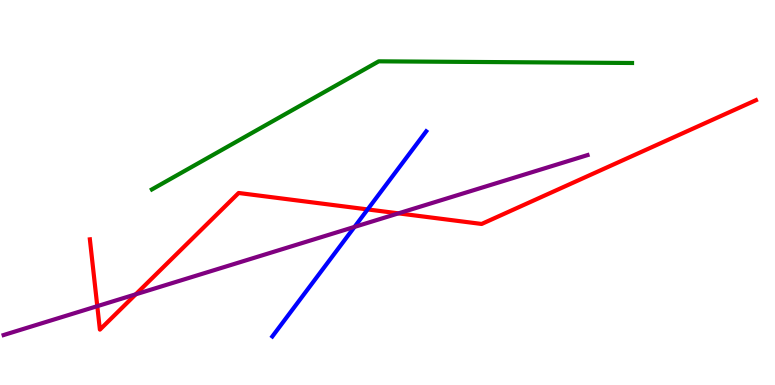[{'lines': ['blue', 'red'], 'intersections': [{'x': 4.74, 'y': 4.56}]}, {'lines': ['green', 'red'], 'intersections': []}, {'lines': ['purple', 'red'], 'intersections': [{'x': 1.26, 'y': 2.05}, {'x': 1.75, 'y': 2.36}, {'x': 5.14, 'y': 4.46}]}, {'lines': ['blue', 'green'], 'intersections': []}, {'lines': ['blue', 'purple'], 'intersections': [{'x': 4.57, 'y': 4.11}]}, {'lines': ['green', 'purple'], 'intersections': []}]